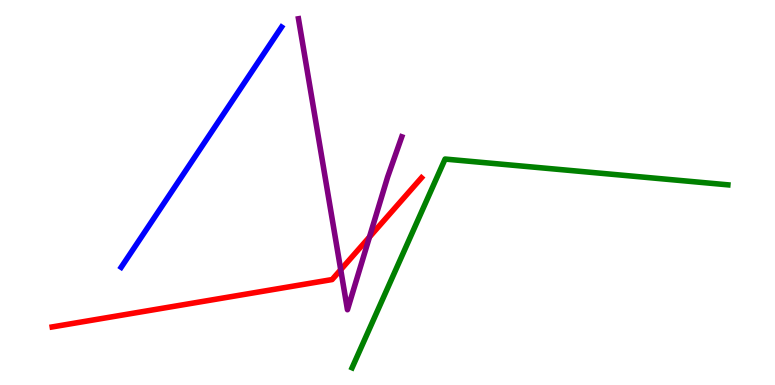[{'lines': ['blue', 'red'], 'intersections': []}, {'lines': ['green', 'red'], 'intersections': []}, {'lines': ['purple', 'red'], 'intersections': [{'x': 4.4, 'y': 2.99}, {'x': 4.77, 'y': 3.84}]}, {'lines': ['blue', 'green'], 'intersections': []}, {'lines': ['blue', 'purple'], 'intersections': []}, {'lines': ['green', 'purple'], 'intersections': []}]